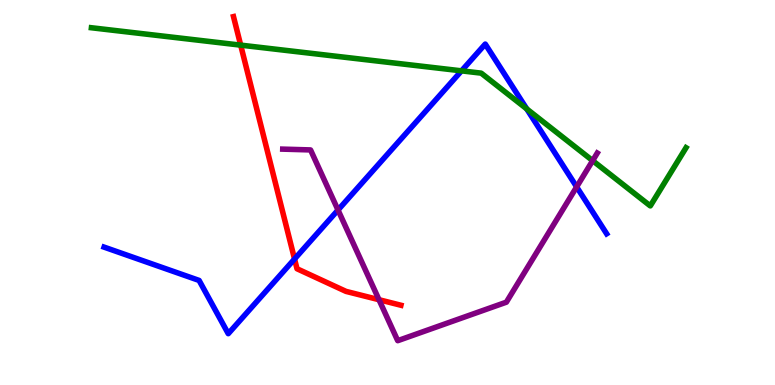[{'lines': ['blue', 'red'], 'intersections': [{'x': 3.8, 'y': 3.27}]}, {'lines': ['green', 'red'], 'intersections': [{'x': 3.11, 'y': 8.83}]}, {'lines': ['purple', 'red'], 'intersections': [{'x': 4.89, 'y': 2.22}]}, {'lines': ['blue', 'green'], 'intersections': [{'x': 5.95, 'y': 8.16}, {'x': 6.8, 'y': 7.17}]}, {'lines': ['blue', 'purple'], 'intersections': [{'x': 4.36, 'y': 4.55}, {'x': 7.44, 'y': 5.15}]}, {'lines': ['green', 'purple'], 'intersections': [{'x': 7.65, 'y': 5.83}]}]